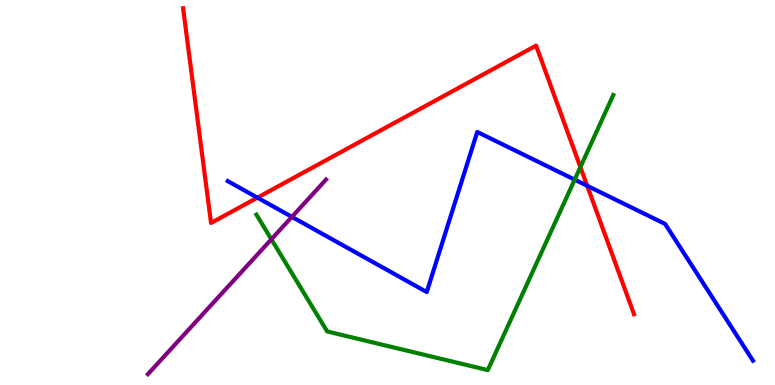[{'lines': ['blue', 'red'], 'intersections': [{'x': 3.32, 'y': 4.87}, {'x': 7.58, 'y': 5.17}]}, {'lines': ['green', 'red'], 'intersections': [{'x': 7.49, 'y': 5.66}]}, {'lines': ['purple', 'red'], 'intersections': []}, {'lines': ['blue', 'green'], 'intersections': [{'x': 7.42, 'y': 5.33}]}, {'lines': ['blue', 'purple'], 'intersections': [{'x': 3.77, 'y': 4.37}]}, {'lines': ['green', 'purple'], 'intersections': [{'x': 3.5, 'y': 3.78}]}]